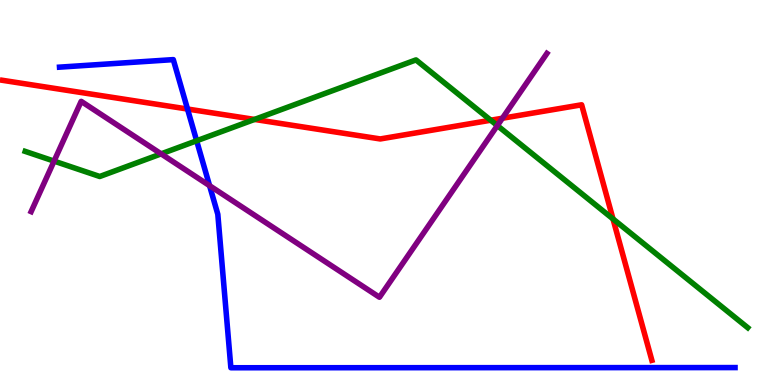[{'lines': ['blue', 'red'], 'intersections': [{'x': 2.42, 'y': 7.17}]}, {'lines': ['green', 'red'], 'intersections': [{'x': 3.28, 'y': 6.9}, {'x': 6.33, 'y': 6.88}, {'x': 7.91, 'y': 4.31}]}, {'lines': ['purple', 'red'], 'intersections': [{'x': 6.48, 'y': 6.93}]}, {'lines': ['blue', 'green'], 'intersections': [{'x': 2.54, 'y': 6.34}]}, {'lines': ['blue', 'purple'], 'intersections': [{'x': 2.7, 'y': 5.18}]}, {'lines': ['green', 'purple'], 'intersections': [{'x': 0.698, 'y': 5.82}, {'x': 2.08, 'y': 6.0}, {'x': 6.42, 'y': 6.74}]}]